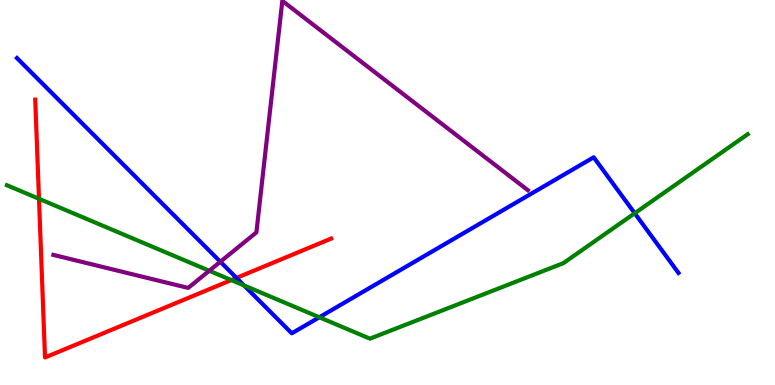[{'lines': ['blue', 'red'], 'intersections': [{'x': 3.05, 'y': 2.78}]}, {'lines': ['green', 'red'], 'intersections': [{'x': 0.503, 'y': 4.84}, {'x': 2.98, 'y': 2.73}]}, {'lines': ['purple', 'red'], 'intersections': []}, {'lines': ['blue', 'green'], 'intersections': [{'x': 3.15, 'y': 2.59}, {'x': 4.12, 'y': 1.76}, {'x': 8.19, 'y': 4.46}]}, {'lines': ['blue', 'purple'], 'intersections': [{'x': 2.84, 'y': 3.2}]}, {'lines': ['green', 'purple'], 'intersections': [{'x': 2.7, 'y': 2.97}]}]